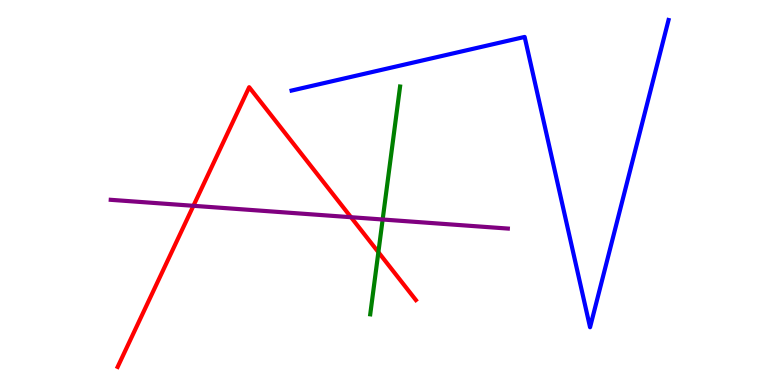[{'lines': ['blue', 'red'], 'intersections': []}, {'lines': ['green', 'red'], 'intersections': [{'x': 4.88, 'y': 3.45}]}, {'lines': ['purple', 'red'], 'intersections': [{'x': 2.5, 'y': 4.65}, {'x': 4.53, 'y': 4.36}]}, {'lines': ['blue', 'green'], 'intersections': []}, {'lines': ['blue', 'purple'], 'intersections': []}, {'lines': ['green', 'purple'], 'intersections': [{'x': 4.94, 'y': 4.3}]}]